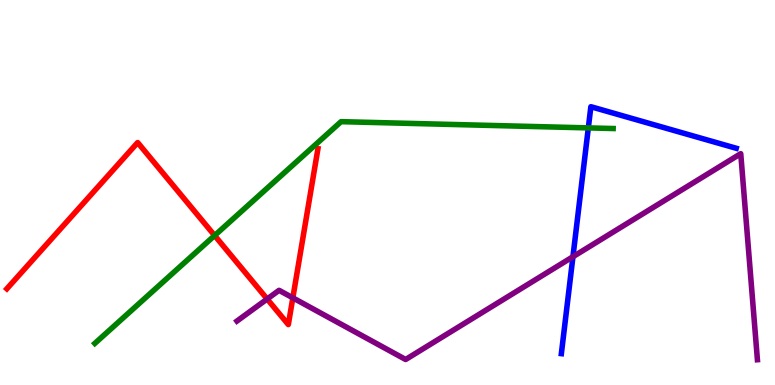[{'lines': ['blue', 'red'], 'intersections': []}, {'lines': ['green', 'red'], 'intersections': [{'x': 2.77, 'y': 3.88}]}, {'lines': ['purple', 'red'], 'intersections': [{'x': 3.45, 'y': 2.23}, {'x': 3.78, 'y': 2.26}]}, {'lines': ['blue', 'green'], 'intersections': [{'x': 7.59, 'y': 6.68}]}, {'lines': ['blue', 'purple'], 'intersections': [{'x': 7.39, 'y': 3.33}]}, {'lines': ['green', 'purple'], 'intersections': []}]